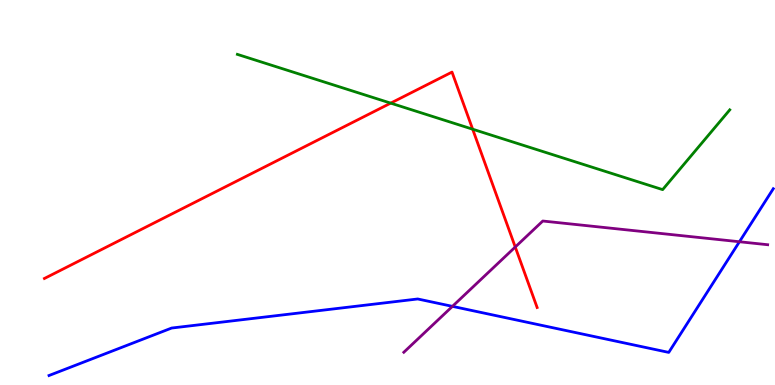[{'lines': ['blue', 'red'], 'intersections': []}, {'lines': ['green', 'red'], 'intersections': [{'x': 5.04, 'y': 7.32}, {'x': 6.1, 'y': 6.64}]}, {'lines': ['purple', 'red'], 'intersections': [{'x': 6.65, 'y': 3.58}]}, {'lines': ['blue', 'green'], 'intersections': []}, {'lines': ['blue', 'purple'], 'intersections': [{'x': 5.84, 'y': 2.04}, {'x': 9.54, 'y': 3.72}]}, {'lines': ['green', 'purple'], 'intersections': []}]